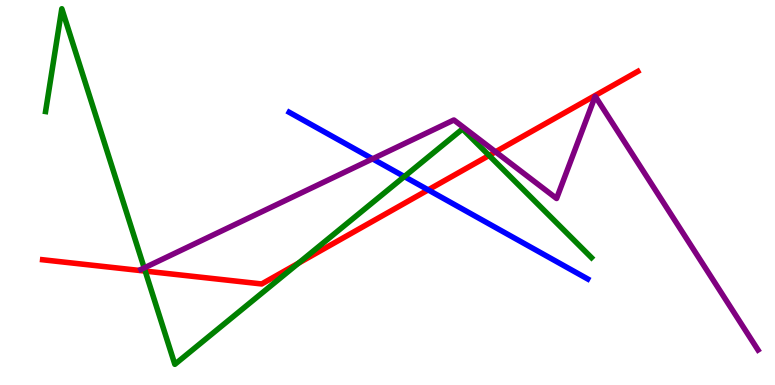[{'lines': ['blue', 'red'], 'intersections': [{'x': 5.52, 'y': 5.07}]}, {'lines': ['green', 'red'], 'intersections': [{'x': 1.87, 'y': 2.96}, {'x': 3.85, 'y': 3.16}, {'x': 6.31, 'y': 5.96}]}, {'lines': ['purple', 'red'], 'intersections': [{'x': 6.39, 'y': 6.06}]}, {'lines': ['blue', 'green'], 'intersections': [{'x': 5.22, 'y': 5.41}]}, {'lines': ['blue', 'purple'], 'intersections': [{'x': 4.81, 'y': 5.87}]}, {'lines': ['green', 'purple'], 'intersections': [{'x': 1.86, 'y': 3.04}]}]